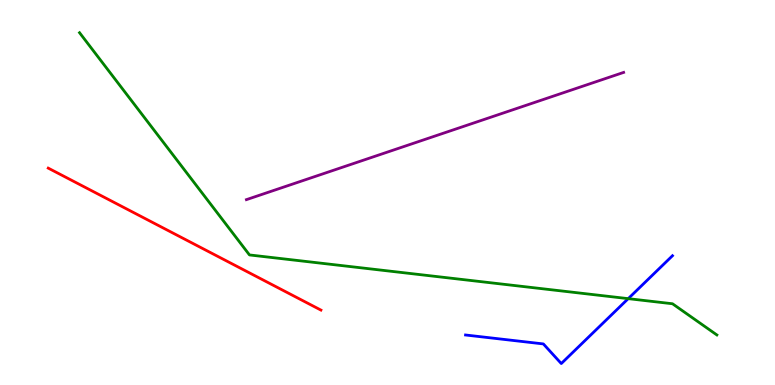[{'lines': ['blue', 'red'], 'intersections': []}, {'lines': ['green', 'red'], 'intersections': []}, {'lines': ['purple', 'red'], 'intersections': []}, {'lines': ['blue', 'green'], 'intersections': [{'x': 8.11, 'y': 2.24}]}, {'lines': ['blue', 'purple'], 'intersections': []}, {'lines': ['green', 'purple'], 'intersections': []}]